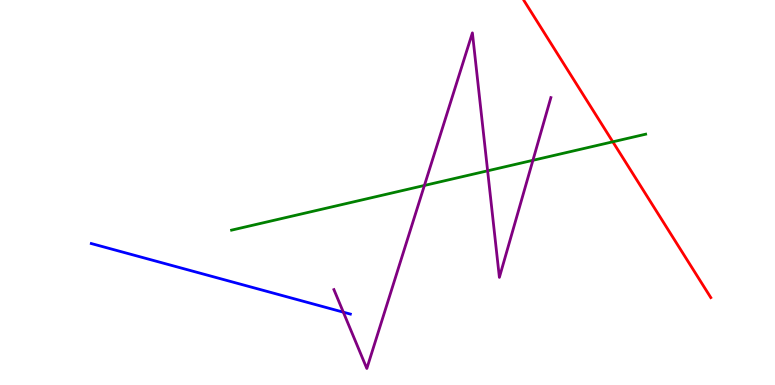[{'lines': ['blue', 'red'], 'intersections': []}, {'lines': ['green', 'red'], 'intersections': [{'x': 7.91, 'y': 6.32}]}, {'lines': ['purple', 'red'], 'intersections': []}, {'lines': ['blue', 'green'], 'intersections': []}, {'lines': ['blue', 'purple'], 'intersections': [{'x': 4.43, 'y': 1.89}]}, {'lines': ['green', 'purple'], 'intersections': [{'x': 5.48, 'y': 5.18}, {'x': 6.29, 'y': 5.56}, {'x': 6.88, 'y': 5.84}]}]